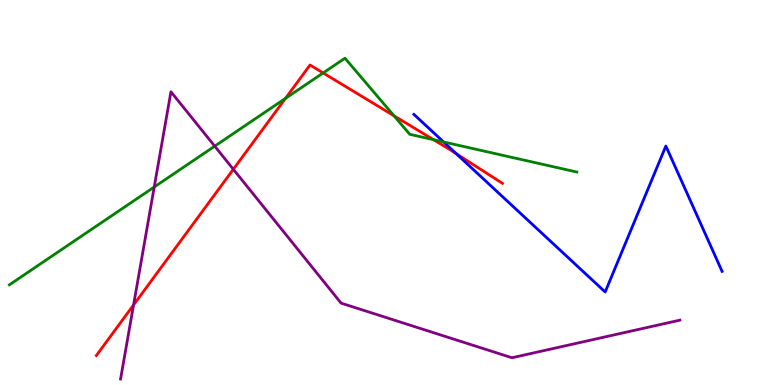[{'lines': ['blue', 'red'], 'intersections': [{'x': 5.89, 'y': 6.01}]}, {'lines': ['green', 'red'], 'intersections': [{'x': 3.68, 'y': 7.44}, {'x': 4.17, 'y': 8.11}, {'x': 5.08, 'y': 6.99}, {'x': 5.59, 'y': 6.37}]}, {'lines': ['purple', 'red'], 'intersections': [{'x': 1.72, 'y': 2.08}, {'x': 3.01, 'y': 5.6}]}, {'lines': ['blue', 'green'], 'intersections': [{'x': 5.72, 'y': 6.31}]}, {'lines': ['blue', 'purple'], 'intersections': []}, {'lines': ['green', 'purple'], 'intersections': [{'x': 1.99, 'y': 5.14}, {'x': 2.77, 'y': 6.2}]}]